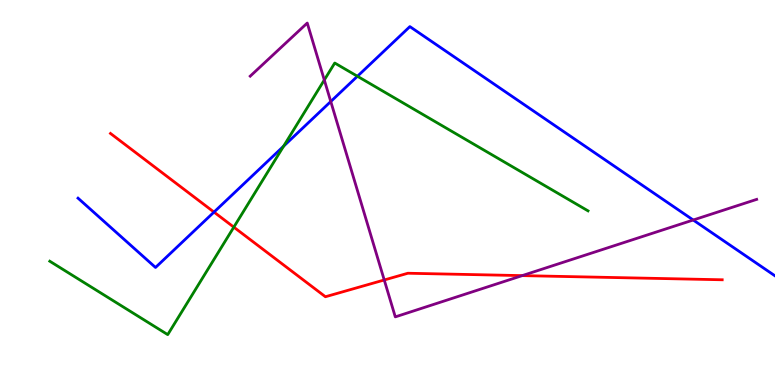[{'lines': ['blue', 'red'], 'intersections': [{'x': 2.76, 'y': 4.49}]}, {'lines': ['green', 'red'], 'intersections': [{'x': 3.02, 'y': 4.1}]}, {'lines': ['purple', 'red'], 'intersections': [{'x': 4.96, 'y': 2.73}, {'x': 6.74, 'y': 2.84}]}, {'lines': ['blue', 'green'], 'intersections': [{'x': 3.66, 'y': 6.2}, {'x': 4.61, 'y': 8.02}]}, {'lines': ['blue', 'purple'], 'intersections': [{'x': 4.27, 'y': 7.36}, {'x': 8.94, 'y': 4.29}]}, {'lines': ['green', 'purple'], 'intersections': [{'x': 4.18, 'y': 7.92}]}]